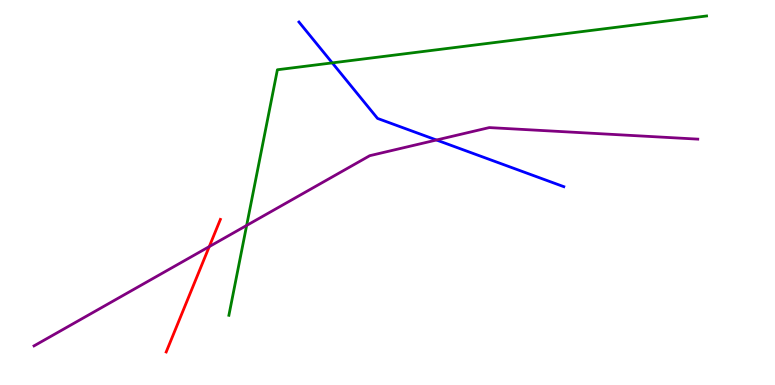[{'lines': ['blue', 'red'], 'intersections': []}, {'lines': ['green', 'red'], 'intersections': []}, {'lines': ['purple', 'red'], 'intersections': [{'x': 2.7, 'y': 3.59}]}, {'lines': ['blue', 'green'], 'intersections': [{'x': 4.29, 'y': 8.37}]}, {'lines': ['blue', 'purple'], 'intersections': [{'x': 5.63, 'y': 6.36}]}, {'lines': ['green', 'purple'], 'intersections': [{'x': 3.18, 'y': 4.14}]}]